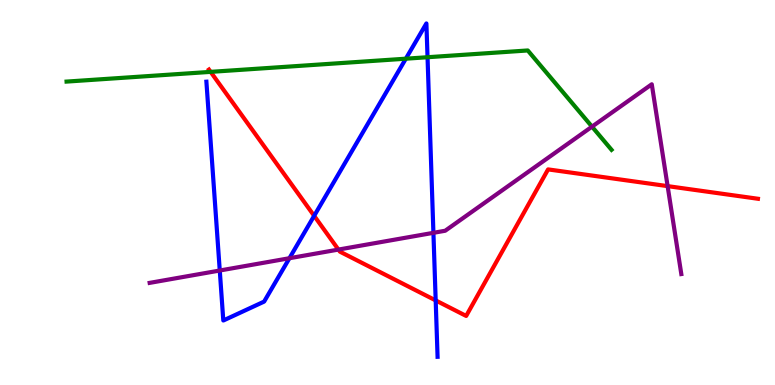[{'lines': ['blue', 'red'], 'intersections': [{'x': 4.05, 'y': 4.39}, {'x': 5.62, 'y': 2.2}]}, {'lines': ['green', 'red'], 'intersections': [{'x': 2.72, 'y': 8.13}]}, {'lines': ['purple', 'red'], 'intersections': [{'x': 4.37, 'y': 3.52}, {'x': 8.61, 'y': 5.17}]}, {'lines': ['blue', 'green'], 'intersections': [{'x': 5.24, 'y': 8.48}, {'x': 5.52, 'y': 8.51}]}, {'lines': ['blue', 'purple'], 'intersections': [{'x': 2.84, 'y': 2.97}, {'x': 3.73, 'y': 3.29}, {'x': 5.59, 'y': 3.95}]}, {'lines': ['green', 'purple'], 'intersections': [{'x': 7.64, 'y': 6.71}]}]